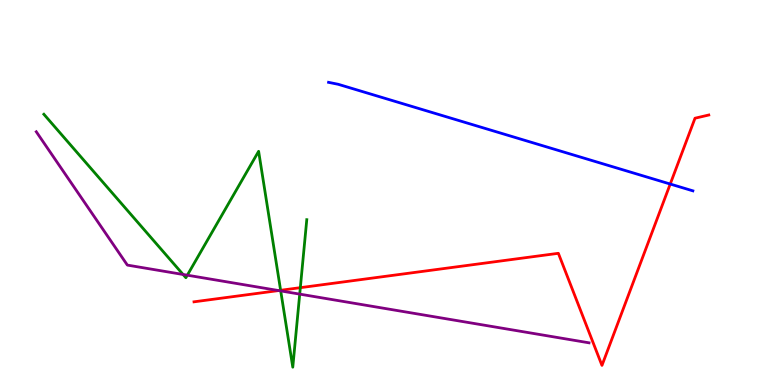[{'lines': ['blue', 'red'], 'intersections': [{'x': 8.65, 'y': 5.22}]}, {'lines': ['green', 'red'], 'intersections': [{'x': 3.62, 'y': 2.46}, {'x': 3.88, 'y': 2.53}]}, {'lines': ['purple', 'red'], 'intersections': [{'x': 3.59, 'y': 2.45}]}, {'lines': ['blue', 'green'], 'intersections': []}, {'lines': ['blue', 'purple'], 'intersections': []}, {'lines': ['green', 'purple'], 'intersections': [{'x': 2.36, 'y': 2.87}, {'x': 2.42, 'y': 2.85}, {'x': 3.62, 'y': 2.44}, {'x': 3.87, 'y': 2.36}]}]